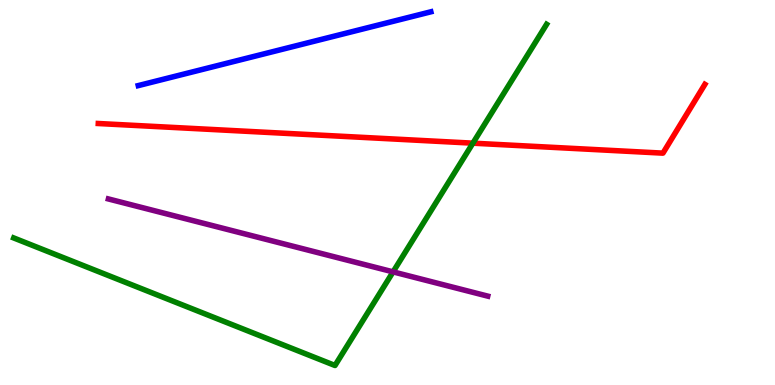[{'lines': ['blue', 'red'], 'intersections': []}, {'lines': ['green', 'red'], 'intersections': [{'x': 6.1, 'y': 6.28}]}, {'lines': ['purple', 'red'], 'intersections': []}, {'lines': ['blue', 'green'], 'intersections': []}, {'lines': ['blue', 'purple'], 'intersections': []}, {'lines': ['green', 'purple'], 'intersections': [{'x': 5.07, 'y': 2.94}]}]